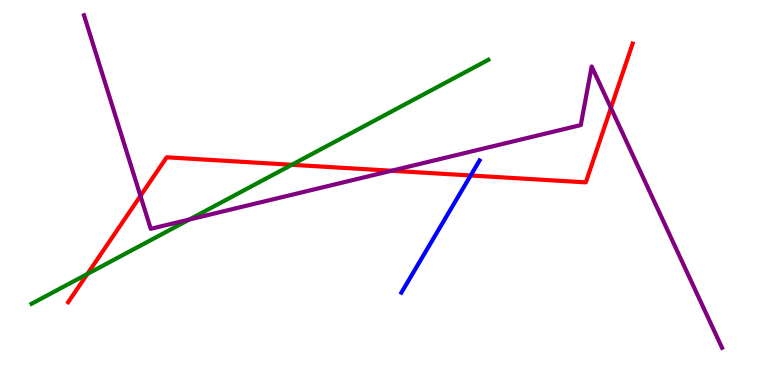[{'lines': ['blue', 'red'], 'intersections': [{'x': 6.07, 'y': 5.44}]}, {'lines': ['green', 'red'], 'intersections': [{'x': 1.13, 'y': 2.88}, {'x': 3.77, 'y': 5.72}]}, {'lines': ['purple', 'red'], 'intersections': [{'x': 1.81, 'y': 4.91}, {'x': 5.05, 'y': 5.56}, {'x': 7.88, 'y': 7.2}]}, {'lines': ['blue', 'green'], 'intersections': []}, {'lines': ['blue', 'purple'], 'intersections': []}, {'lines': ['green', 'purple'], 'intersections': [{'x': 2.44, 'y': 4.3}]}]